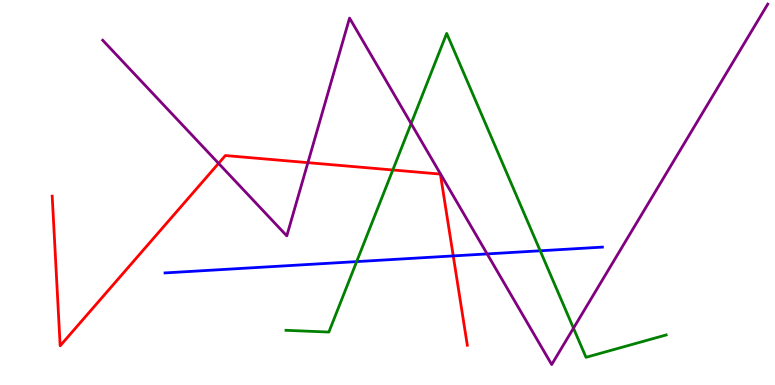[{'lines': ['blue', 'red'], 'intersections': [{'x': 5.85, 'y': 3.35}]}, {'lines': ['green', 'red'], 'intersections': [{'x': 5.07, 'y': 5.58}]}, {'lines': ['purple', 'red'], 'intersections': [{'x': 2.82, 'y': 5.76}, {'x': 3.97, 'y': 5.78}]}, {'lines': ['blue', 'green'], 'intersections': [{'x': 4.6, 'y': 3.2}, {'x': 6.97, 'y': 3.49}]}, {'lines': ['blue', 'purple'], 'intersections': [{'x': 6.29, 'y': 3.4}]}, {'lines': ['green', 'purple'], 'intersections': [{'x': 5.3, 'y': 6.79}, {'x': 7.4, 'y': 1.48}]}]